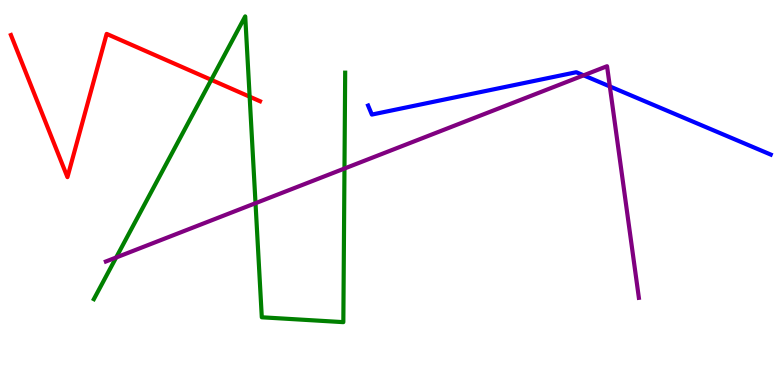[{'lines': ['blue', 'red'], 'intersections': []}, {'lines': ['green', 'red'], 'intersections': [{'x': 2.73, 'y': 7.93}, {'x': 3.22, 'y': 7.49}]}, {'lines': ['purple', 'red'], 'intersections': []}, {'lines': ['blue', 'green'], 'intersections': []}, {'lines': ['blue', 'purple'], 'intersections': [{'x': 7.53, 'y': 8.04}, {'x': 7.87, 'y': 7.76}]}, {'lines': ['green', 'purple'], 'intersections': [{'x': 1.5, 'y': 3.31}, {'x': 3.3, 'y': 4.72}, {'x': 4.44, 'y': 5.62}]}]